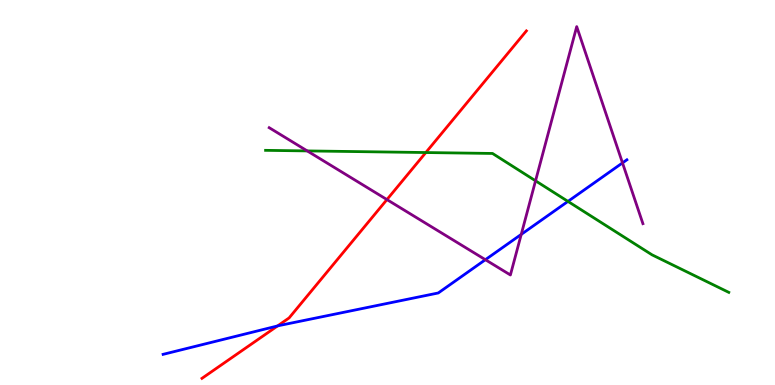[{'lines': ['blue', 'red'], 'intersections': [{'x': 3.58, 'y': 1.53}]}, {'lines': ['green', 'red'], 'intersections': [{'x': 5.49, 'y': 6.04}]}, {'lines': ['purple', 'red'], 'intersections': [{'x': 4.99, 'y': 4.82}]}, {'lines': ['blue', 'green'], 'intersections': [{'x': 7.33, 'y': 4.77}]}, {'lines': ['blue', 'purple'], 'intersections': [{'x': 6.26, 'y': 3.25}, {'x': 6.73, 'y': 3.91}, {'x': 8.03, 'y': 5.77}]}, {'lines': ['green', 'purple'], 'intersections': [{'x': 3.96, 'y': 6.08}, {'x': 6.91, 'y': 5.3}]}]